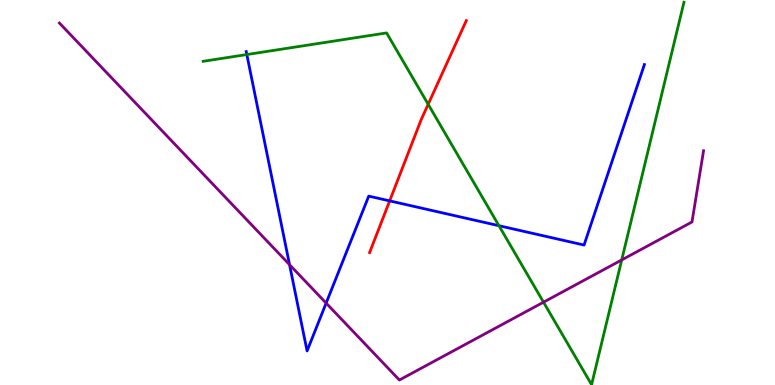[{'lines': ['blue', 'red'], 'intersections': [{'x': 5.03, 'y': 4.78}]}, {'lines': ['green', 'red'], 'intersections': [{'x': 5.52, 'y': 7.29}]}, {'lines': ['purple', 'red'], 'intersections': []}, {'lines': ['blue', 'green'], 'intersections': [{'x': 3.18, 'y': 8.58}, {'x': 6.44, 'y': 4.14}]}, {'lines': ['blue', 'purple'], 'intersections': [{'x': 3.74, 'y': 3.13}, {'x': 4.21, 'y': 2.13}]}, {'lines': ['green', 'purple'], 'intersections': [{'x': 7.01, 'y': 2.15}, {'x': 8.02, 'y': 3.25}]}]